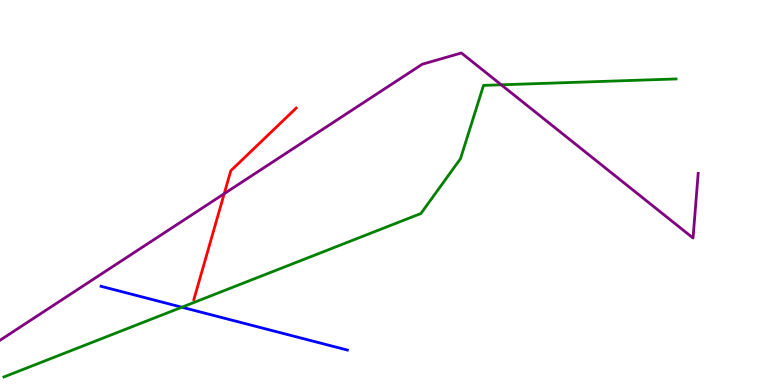[{'lines': ['blue', 'red'], 'intersections': []}, {'lines': ['green', 'red'], 'intersections': []}, {'lines': ['purple', 'red'], 'intersections': [{'x': 2.89, 'y': 4.97}]}, {'lines': ['blue', 'green'], 'intersections': [{'x': 2.35, 'y': 2.02}]}, {'lines': ['blue', 'purple'], 'intersections': []}, {'lines': ['green', 'purple'], 'intersections': [{'x': 6.47, 'y': 7.8}]}]